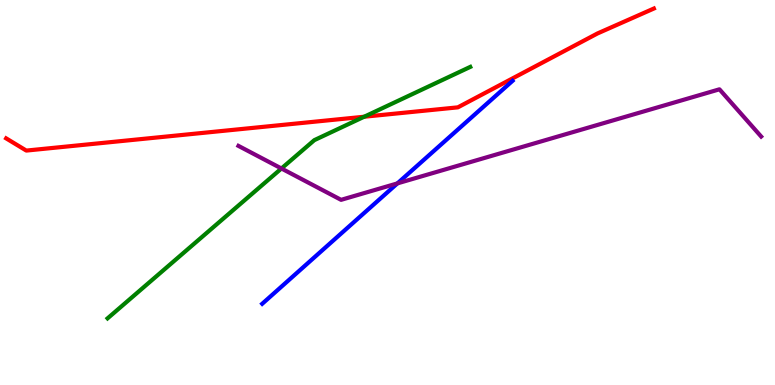[{'lines': ['blue', 'red'], 'intersections': []}, {'lines': ['green', 'red'], 'intersections': [{'x': 4.7, 'y': 6.97}]}, {'lines': ['purple', 'red'], 'intersections': []}, {'lines': ['blue', 'green'], 'intersections': []}, {'lines': ['blue', 'purple'], 'intersections': [{'x': 5.13, 'y': 5.24}]}, {'lines': ['green', 'purple'], 'intersections': [{'x': 3.63, 'y': 5.62}]}]